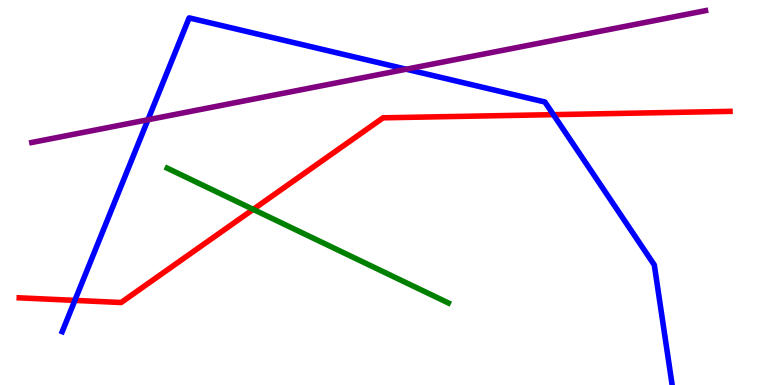[{'lines': ['blue', 'red'], 'intersections': [{'x': 0.966, 'y': 2.2}, {'x': 7.14, 'y': 7.02}]}, {'lines': ['green', 'red'], 'intersections': [{'x': 3.27, 'y': 4.56}]}, {'lines': ['purple', 'red'], 'intersections': []}, {'lines': ['blue', 'green'], 'intersections': []}, {'lines': ['blue', 'purple'], 'intersections': [{'x': 1.91, 'y': 6.89}, {'x': 5.24, 'y': 8.2}]}, {'lines': ['green', 'purple'], 'intersections': []}]